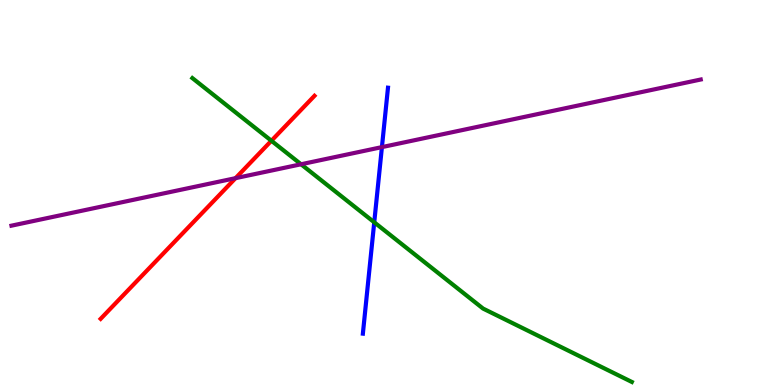[{'lines': ['blue', 'red'], 'intersections': []}, {'lines': ['green', 'red'], 'intersections': [{'x': 3.5, 'y': 6.34}]}, {'lines': ['purple', 'red'], 'intersections': [{'x': 3.04, 'y': 5.37}]}, {'lines': ['blue', 'green'], 'intersections': [{'x': 4.83, 'y': 4.23}]}, {'lines': ['blue', 'purple'], 'intersections': [{'x': 4.93, 'y': 6.18}]}, {'lines': ['green', 'purple'], 'intersections': [{'x': 3.88, 'y': 5.73}]}]